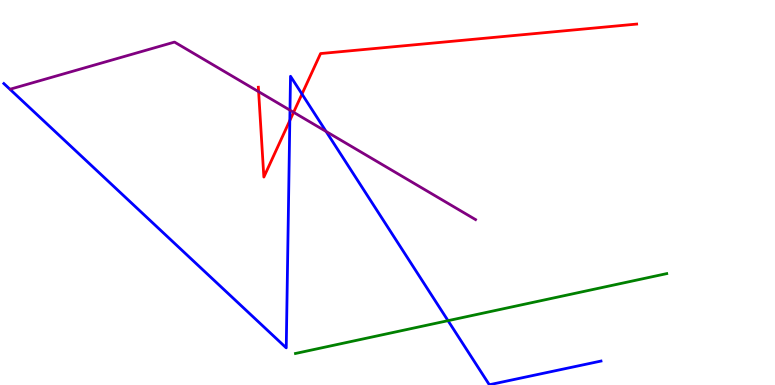[{'lines': ['blue', 'red'], 'intersections': [{'x': 3.74, 'y': 6.87}, {'x': 3.9, 'y': 7.56}]}, {'lines': ['green', 'red'], 'intersections': []}, {'lines': ['purple', 'red'], 'intersections': [{'x': 3.34, 'y': 7.62}, {'x': 3.79, 'y': 7.08}]}, {'lines': ['blue', 'green'], 'intersections': [{'x': 5.78, 'y': 1.67}]}, {'lines': ['blue', 'purple'], 'intersections': [{'x': 3.74, 'y': 7.14}, {'x': 4.21, 'y': 6.59}]}, {'lines': ['green', 'purple'], 'intersections': []}]